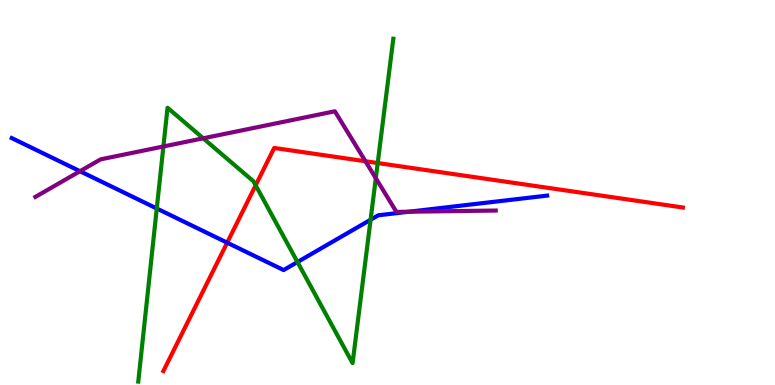[{'lines': ['blue', 'red'], 'intersections': [{'x': 2.93, 'y': 3.7}]}, {'lines': ['green', 'red'], 'intersections': [{'x': 3.3, 'y': 5.19}, {'x': 4.87, 'y': 5.77}]}, {'lines': ['purple', 'red'], 'intersections': [{'x': 4.72, 'y': 5.81}]}, {'lines': ['blue', 'green'], 'intersections': [{'x': 2.02, 'y': 4.58}, {'x': 3.84, 'y': 3.19}, {'x': 4.78, 'y': 4.29}]}, {'lines': ['blue', 'purple'], 'intersections': [{'x': 1.03, 'y': 5.55}, {'x': 5.28, 'y': 4.5}]}, {'lines': ['green', 'purple'], 'intersections': [{'x': 2.11, 'y': 6.2}, {'x': 2.62, 'y': 6.41}, {'x': 4.85, 'y': 5.37}]}]